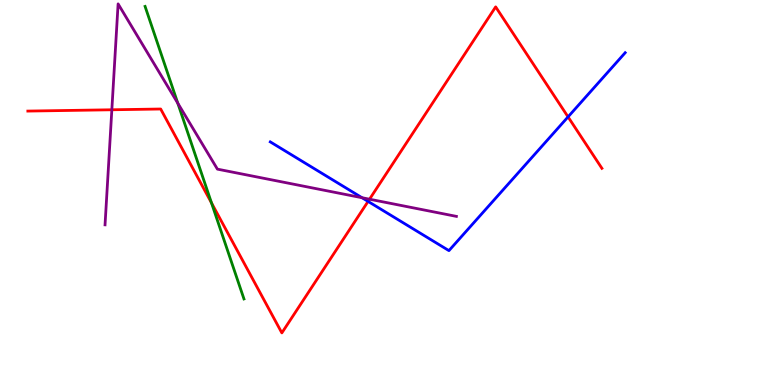[{'lines': ['blue', 'red'], 'intersections': [{'x': 4.75, 'y': 4.77}, {'x': 7.33, 'y': 6.96}]}, {'lines': ['green', 'red'], 'intersections': [{'x': 2.73, 'y': 4.73}]}, {'lines': ['purple', 'red'], 'intersections': [{'x': 1.44, 'y': 7.15}, {'x': 4.77, 'y': 4.83}]}, {'lines': ['blue', 'green'], 'intersections': []}, {'lines': ['blue', 'purple'], 'intersections': [{'x': 4.67, 'y': 4.86}]}, {'lines': ['green', 'purple'], 'intersections': [{'x': 2.29, 'y': 7.32}]}]